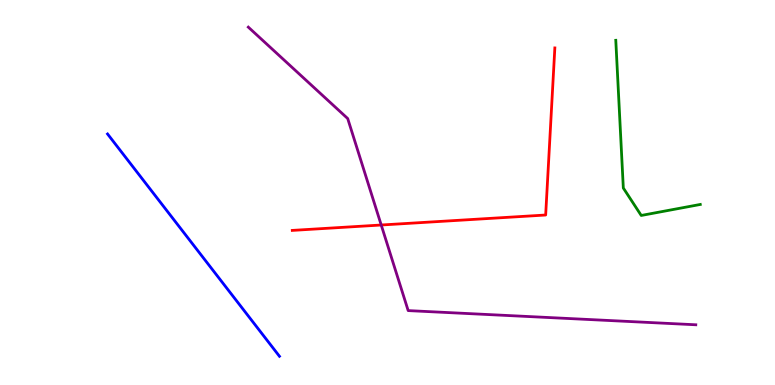[{'lines': ['blue', 'red'], 'intersections': []}, {'lines': ['green', 'red'], 'intersections': []}, {'lines': ['purple', 'red'], 'intersections': [{'x': 4.92, 'y': 4.16}]}, {'lines': ['blue', 'green'], 'intersections': []}, {'lines': ['blue', 'purple'], 'intersections': []}, {'lines': ['green', 'purple'], 'intersections': []}]